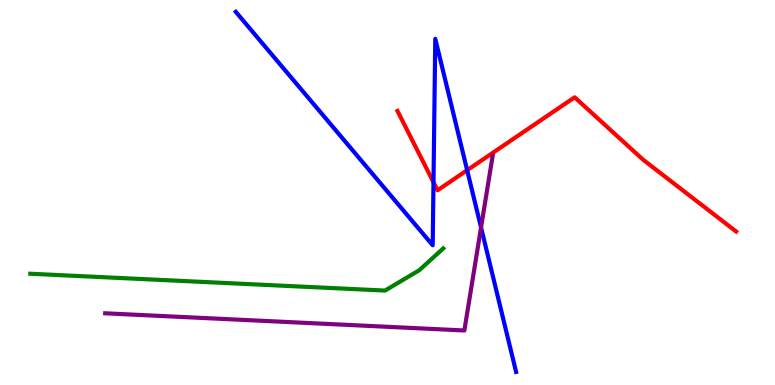[{'lines': ['blue', 'red'], 'intersections': [{'x': 5.59, 'y': 5.27}, {'x': 6.03, 'y': 5.58}]}, {'lines': ['green', 'red'], 'intersections': []}, {'lines': ['purple', 'red'], 'intersections': []}, {'lines': ['blue', 'green'], 'intersections': []}, {'lines': ['blue', 'purple'], 'intersections': [{'x': 6.21, 'y': 4.09}]}, {'lines': ['green', 'purple'], 'intersections': []}]